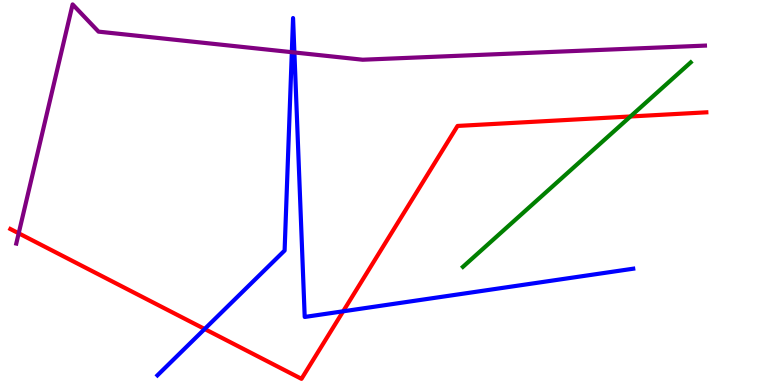[{'lines': ['blue', 'red'], 'intersections': [{'x': 2.64, 'y': 1.45}, {'x': 4.43, 'y': 1.91}]}, {'lines': ['green', 'red'], 'intersections': [{'x': 8.13, 'y': 6.97}]}, {'lines': ['purple', 'red'], 'intersections': [{'x': 0.241, 'y': 3.94}]}, {'lines': ['blue', 'green'], 'intersections': []}, {'lines': ['blue', 'purple'], 'intersections': [{'x': 3.77, 'y': 8.64}, {'x': 3.8, 'y': 8.64}]}, {'lines': ['green', 'purple'], 'intersections': []}]